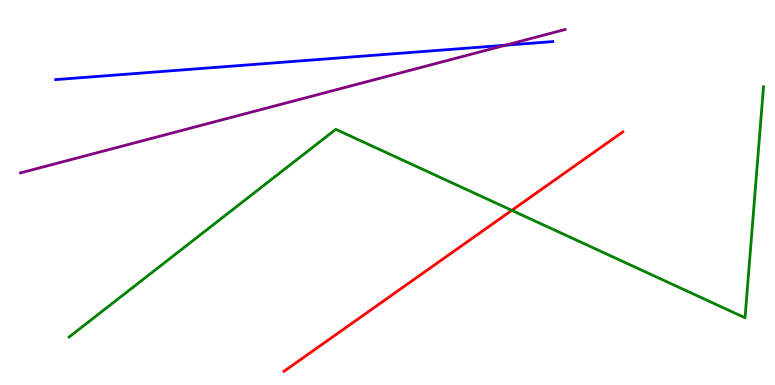[{'lines': ['blue', 'red'], 'intersections': []}, {'lines': ['green', 'red'], 'intersections': [{'x': 6.6, 'y': 4.54}]}, {'lines': ['purple', 'red'], 'intersections': []}, {'lines': ['blue', 'green'], 'intersections': []}, {'lines': ['blue', 'purple'], 'intersections': [{'x': 6.52, 'y': 8.83}]}, {'lines': ['green', 'purple'], 'intersections': []}]